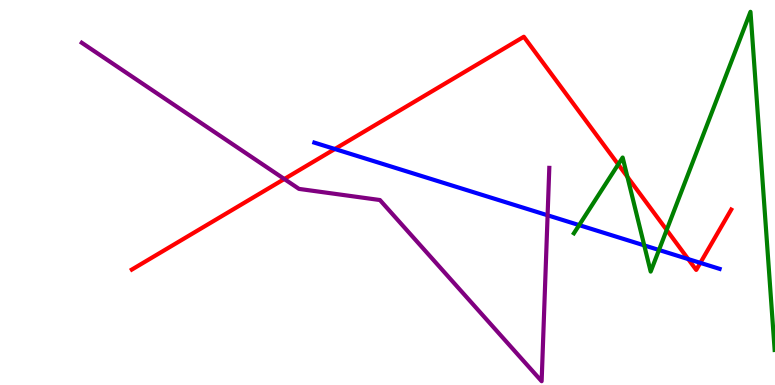[{'lines': ['blue', 'red'], 'intersections': [{'x': 4.32, 'y': 6.13}, {'x': 8.88, 'y': 3.27}, {'x': 9.04, 'y': 3.17}]}, {'lines': ['green', 'red'], 'intersections': [{'x': 7.98, 'y': 5.73}, {'x': 8.1, 'y': 5.41}, {'x': 8.6, 'y': 4.03}]}, {'lines': ['purple', 'red'], 'intersections': [{'x': 3.67, 'y': 5.35}]}, {'lines': ['blue', 'green'], 'intersections': [{'x': 7.47, 'y': 4.15}, {'x': 8.31, 'y': 3.63}, {'x': 8.5, 'y': 3.51}]}, {'lines': ['blue', 'purple'], 'intersections': [{'x': 7.07, 'y': 4.41}]}, {'lines': ['green', 'purple'], 'intersections': []}]